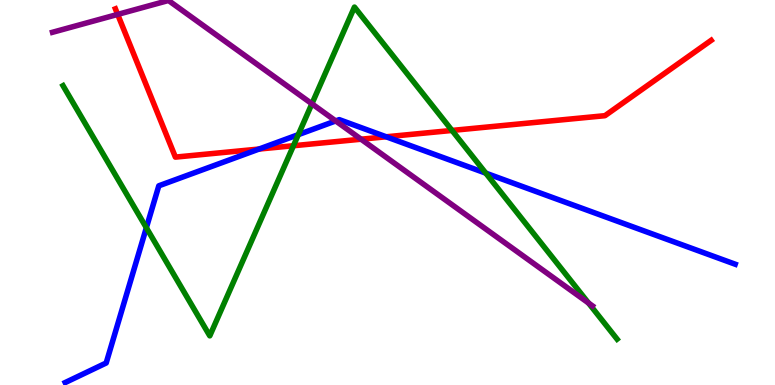[{'lines': ['blue', 'red'], 'intersections': [{'x': 3.34, 'y': 6.13}, {'x': 4.98, 'y': 6.45}]}, {'lines': ['green', 'red'], 'intersections': [{'x': 3.79, 'y': 6.21}, {'x': 5.83, 'y': 6.61}]}, {'lines': ['purple', 'red'], 'intersections': [{'x': 1.52, 'y': 9.63}, {'x': 4.66, 'y': 6.38}]}, {'lines': ['blue', 'green'], 'intersections': [{'x': 1.89, 'y': 4.08}, {'x': 3.85, 'y': 6.5}, {'x': 6.27, 'y': 5.5}]}, {'lines': ['blue', 'purple'], 'intersections': [{'x': 4.33, 'y': 6.86}]}, {'lines': ['green', 'purple'], 'intersections': [{'x': 4.02, 'y': 7.3}, {'x': 7.59, 'y': 2.13}]}]